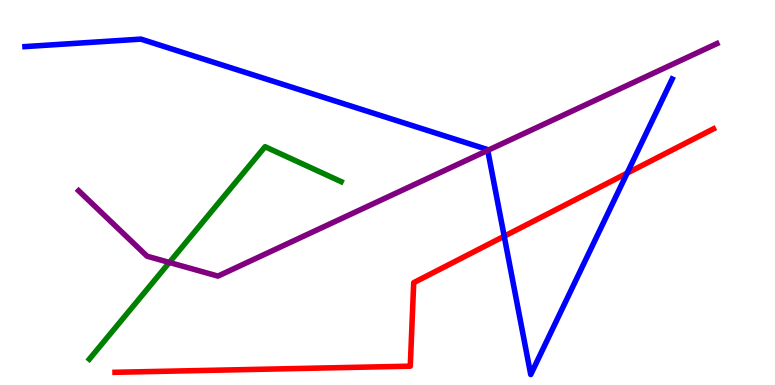[{'lines': ['blue', 'red'], 'intersections': [{'x': 6.51, 'y': 3.86}, {'x': 8.09, 'y': 5.5}]}, {'lines': ['green', 'red'], 'intersections': []}, {'lines': ['purple', 'red'], 'intersections': []}, {'lines': ['blue', 'green'], 'intersections': []}, {'lines': ['blue', 'purple'], 'intersections': [{'x': 6.29, 'y': 6.09}]}, {'lines': ['green', 'purple'], 'intersections': [{'x': 2.19, 'y': 3.18}]}]